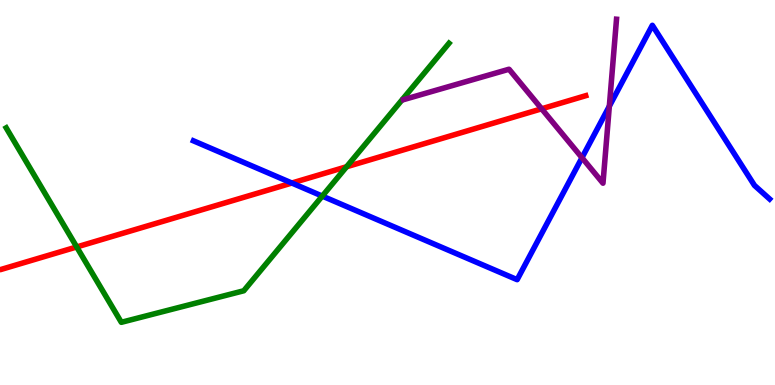[{'lines': ['blue', 'red'], 'intersections': [{'x': 3.77, 'y': 5.25}]}, {'lines': ['green', 'red'], 'intersections': [{'x': 0.99, 'y': 3.59}, {'x': 4.47, 'y': 5.67}]}, {'lines': ['purple', 'red'], 'intersections': [{'x': 6.99, 'y': 7.17}]}, {'lines': ['blue', 'green'], 'intersections': [{'x': 4.16, 'y': 4.91}]}, {'lines': ['blue', 'purple'], 'intersections': [{'x': 7.51, 'y': 5.9}, {'x': 7.86, 'y': 7.24}]}, {'lines': ['green', 'purple'], 'intersections': []}]